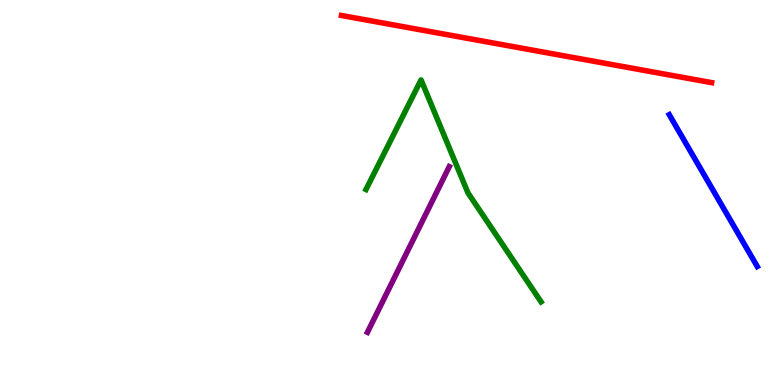[{'lines': ['blue', 'red'], 'intersections': []}, {'lines': ['green', 'red'], 'intersections': []}, {'lines': ['purple', 'red'], 'intersections': []}, {'lines': ['blue', 'green'], 'intersections': []}, {'lines': ['blue', 'purple'], 'intersections': []}, {'lines': ['green', 'purple'], 'intersections': []}]